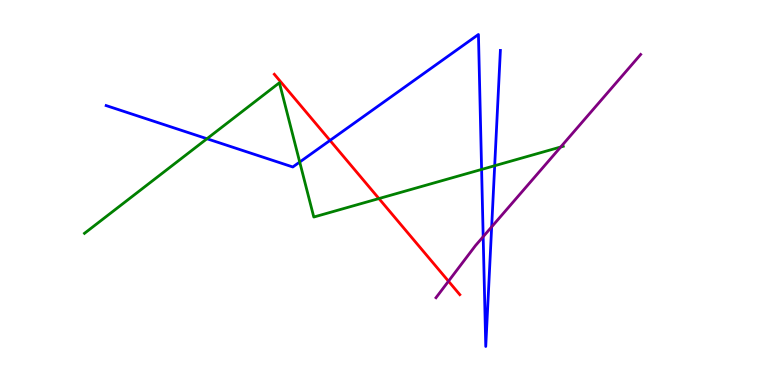[{'lines': ['blue', 'red'], 'intersections': [{'x': 4.26, 'y': 6.35}]}, {'lines': ['green', 'red'], 'intersections': [{'x': 4.89, 'y': 4.84}]}, {'lines': ['purple', 'red'], 'intersections': [{'x': 5.79, 'y': 2.7}]}, {'lines': ['blue', 'green'], 'intersections': [{'x': 2.67, 'y': 6.4}, {'x': 3.87, 'y': 5.79}, {'x': 6.21, 'y': 5.6}, {'x': 6.38, 'y': 5.7}]}, {'lines': ['blue', 'purple'], 'intersections': [{'x': 6.23, 'y': 3.85}, {'x': 6.34, 'y': 4.11}]}, {'lines': ['green', 'purple'], 'intersections': [{'x': 7.23, 'y': 6.18}]}]